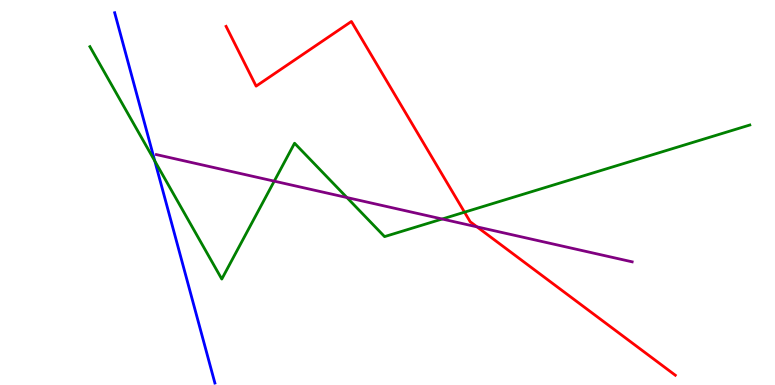[{'lines': ['blue', 'red'], 'intersections': []}, {'lines': ['green', 'red'], 'intersections': [{'x': 5.99, 'y': 4.49}]}, {'lines': ['purple', 'red'], 'intersections': [{'x': 6.16, 'y': 4.11}]}, {'lines': ['blue', 'green'], 'intersections': [{'x': 2.0, 'y': 5.82}]}, {'lines': ['blue', 'purple'], 'intersections': []}, {'lines': ['green', 'purple'], 'intersections': [{'x': 3.54, 'y': 5.29}, {'x': 4.48, 'y': 4.87}, {'x': 5.71, 'y': 4.31}]}]